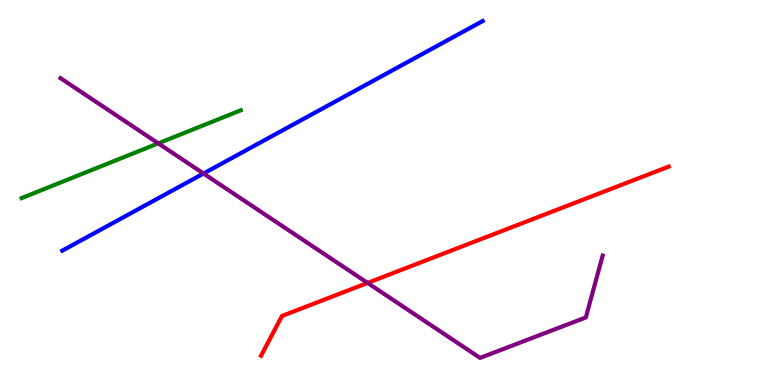[{'lines': ['blue', 'red'], 'intersections': []}, {'lines': ['green', 'red'], 'intersections': []}, {'lines': ['purple', 'red'], 'intersections': [{'x': 4.74, 'y': 2.65}]}, {'lines': ['blue', 'green'], 'intersections': []}, {'lines': ['blue', 'purple'], 'intersections': [{'x': 2.63, 'y': 5.49}]}, {'lines': ['green', 'purple'], 'intersections': [{'x': 2.04, 'y': 6.28}]}]